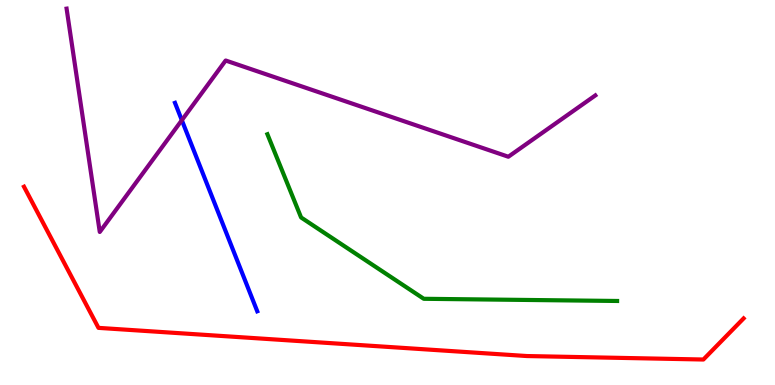[{'lines': ['blue', 'red'], 'intersections': []}, {'lines': ['green', 'red'], 'intersections': []}, {'lines': ['purple', 'red'], 'intersections': []}, {'lines': ['blue', 'green'], 'intersections': []}, {'lines': ['blue', 'purple'], 'intersections': [{'x': 2.35, 'y': 6.88}]}, {'lines': ['green', 'purple'], 'intersections': []}]